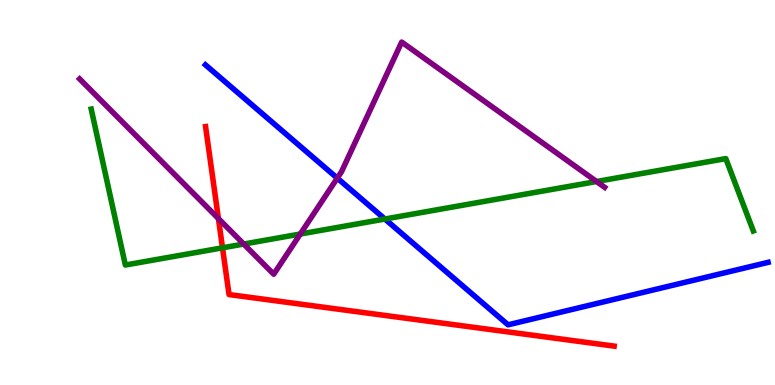[{'lines': ['blue', 'red'], 'intersections': []}, {'lines': ['green', 'red'], 'intersections': [{'x': 2.87, 'y': 3.56}]}, {'lines': ['purple', 'red'], 'intersections': [{'x': 2.82, 'y': 4.32}]}, {'lines': ['blue', 'green'], 'intersections': [{'x': 4.97, 'y': 4.31}]}, {'lines': ['blue', 'purple'], 'intersections': [{'x': 4.35, 'y': 5.37}]}, {'lines': ['green', 'purple'], 'intersections': [{'x': 3.14, 'y': 3.66}, {'x': 3.87, 'y': 3.92}, {'x': 7.7, 'y': 5.29}]}]